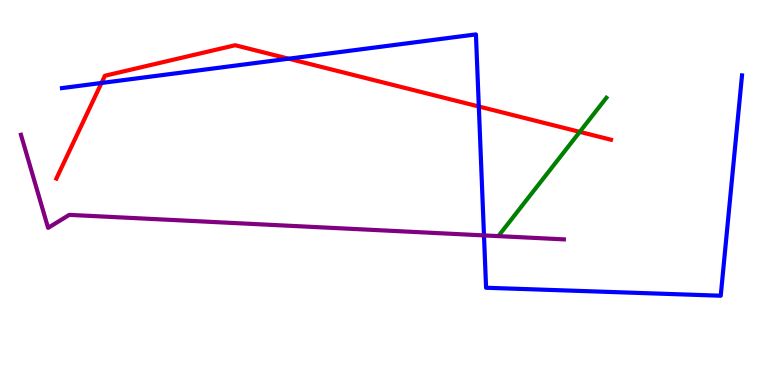[{'lines': ['blue', 'red'], 'intersections': [{'x': 1.31, 'y': 7.84}, {'x': 3.72, 'y': 8.48}, {'x': 6.18, 'y': 7.23}]}, {'lines': ['green', 'red'], 'intersections': [{'x': 7.48, 'y': 6.57}]}, {'lines': ['purple', 'red'], 'intersections': []}, {'lines': ['blue', 'green'], 'intersections': []}, {'lines': ['blue', 'purple'], 'intersections': [{'x': 6.24, 'y': 3.89}]}, {'lines': ['green', 'purple'], 'intersections': []}]